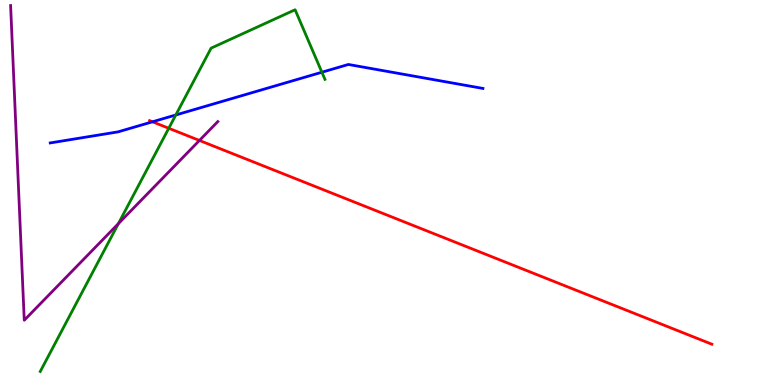[{'lines': ['blue', 'red'], 'intersections': [{'x': 1.97, 'y': 6.84}]}, {'lines': ['green', 'red'], 'intersections': [{'x': 2.18, 'y': 6.67}]}, {'lines': ['purple', 'red'], 'intersections': [{'x': 2.57, 'y': 6.35}]}, {'lines': ['blue', 'green'], 'intersections': [{'x': 2.27, 'y': 7.01}, {'x': 4.15, 'y': 8.12}]}, {'lines': ['blue', 'purple'], 'intersections': []}, {'lines': ['green', 'purple'], 'intersections': [{'x': 1.53, 'y': 4.19}]}]